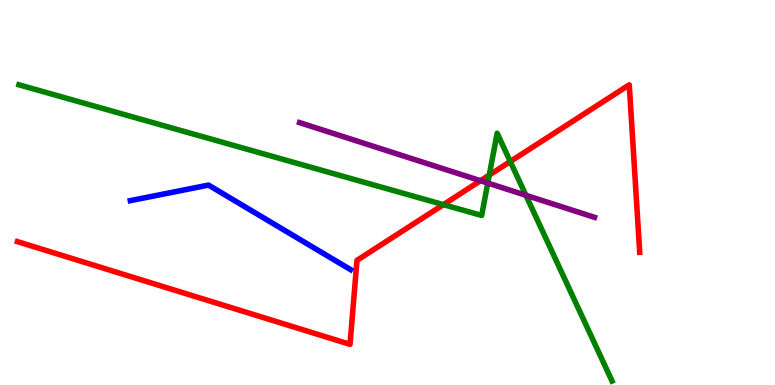[{'lines': ['blue', 'red'], 'intersections': []}, {'lines': ['green', 'red'], 'intersections': [{'x': 5.72, 'y': 4.68}, {'x': 6.31, 'y': 5.45}, {'x': 6.58, 'y': 5.8}]}, {'lines': ['purple', 'red'], 'intersections': [{'x': 6.2, 'y': 5.31}]}, {'lines': ['blue', 'green'], 'intersections': []}, {'lines': ['blue', 'purple'], 'intersections': []}, {'lines': ['green', 'purple'], 'intersections': [{'x': 6.29, 'y': 5.25}, {'x': 6.79, 'y': 4.93}]}]